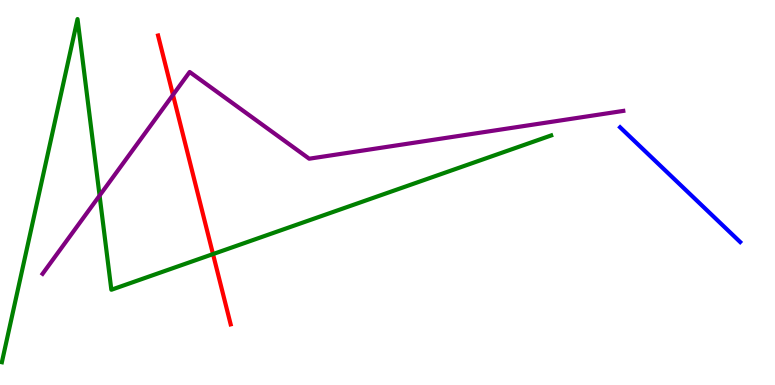[{'lines': ['blue', 'red'], 'intersections': []}, {'lines': ['green', 'red'], 'intersections': [{'x': 2.75, 'y': 3.4}]}, {'lines': ['purple', 'red'], 'intersections': [{'x': 2.23, 'y': 7.54}]}, {'lines': ['blue', 'green'], 'intersections': []}, {'lines': ['blue', 'purple'], 'intersections': []}, {'lines': ['green', 'purple'], 'intersections': [{'x': 1.28, 'y': 4.92}]}]